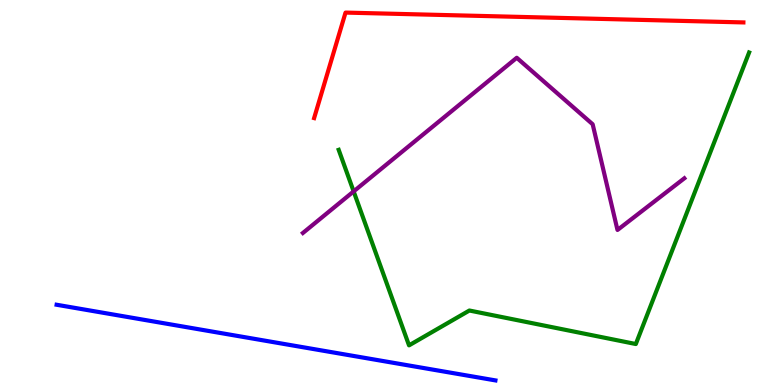[{'lines': ['blue', 'red'], 'intersections': []}, {'lines': ['green', 'red'], 'intersections': []}, {'lines': ['purple', 'red'], 'intersections': []}, {'lines': ['blue', 'green'], 'intersections': []}, {'lines': ['blue', 'purple'], 'intersections': []}, {'lines': ['green', 'purple'], 'intersections': [{'x': 4.56, 'y': 5.03}]}]